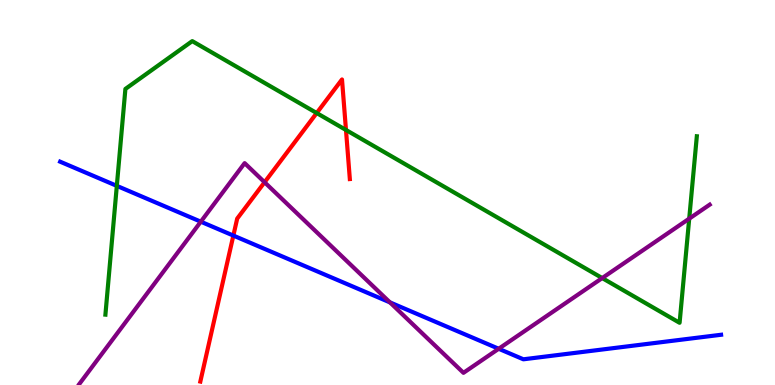[{'lines': ['blue', 'red'], 'intersections': [{'x': 3.01, 'y': 3.88}]}, {'lines': ['green', 'red'], 'intersections': [{'x': 4.09, 'y': 7.06}, {'x': 4.46, 'y': 6.62}]}, {'lines': ['purple', 'red'], 'intersections': [{'x': 3.41, 'y': 5.27}]}, {'lines': ['blue', 'green'], 'intersections': [{'x': 1.51, 'y': 5.17}]}, {'lines': ['blue', 'purple'], 'intersections': [{'x': 2.59, 'y': 4.24}, {'x': 5.03, 'y': 2.15}, {'x': 6.43, 'y': 0.941}]}, {'lines': ['green', 'purple'], 'intersections': [{'x': 7.77, 'y': 2.78}, {'x': 8.89, 'y': 4.32}]}]